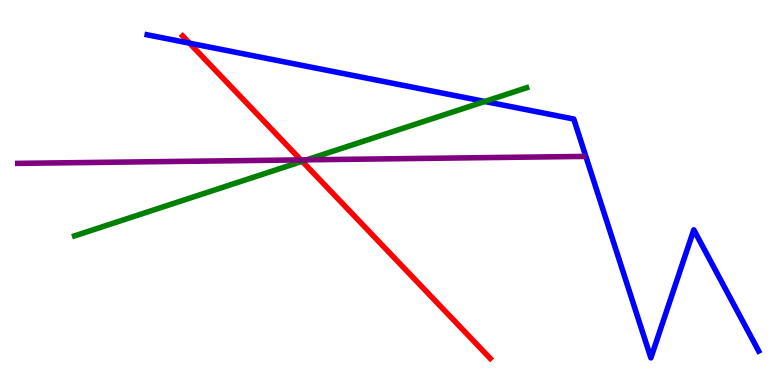[{'lines': ['blue', 'red'], 'intersections': [{'x': 2.45, 'y': 8.88}]}, {'lines': ['green', 'red'], 'intersections': [{'x': 3.9, 'y': 5.81}]}, {'lines': ['purple', 'red'], 'intersections': [{'x': 3.88, 'y': 5.85}]}, {'lines': ['blue', 'green'], 'intersections': [{'x': 6.26, 'y': 7.36}]}, {'lines': ['blue', 'purple'], 'intersections': []}, {'lines': ['green', 'purple'], 'intersections': [{'x': 3.96, 'y': 5.85}]}]